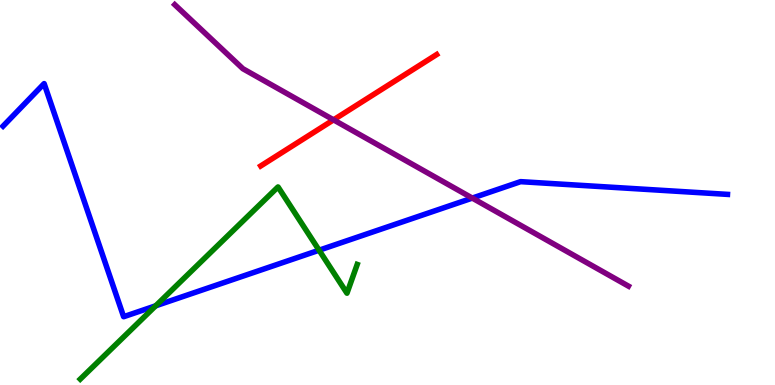[{'lines': ['blue', 'red'], 'intersections': []}, {'lines': ['green', 'red'], 'intersections': []}, {'lines': ['purple', 'red'], 'intersections': [{'x': 4.3, 'y': 6.89}]}, {'lines': ['blue', 'green'], 'intersections': [{'x': 2.01, 'y': 2.06}, {'x': 4.12, 'y': 3.5}]}, {'lines': ['blue', 'purple'], 'intersections': [{'x': 6.09, 'y': 4.85}]}, {'lines': ['green', 'purple'], 'intersections': []}]